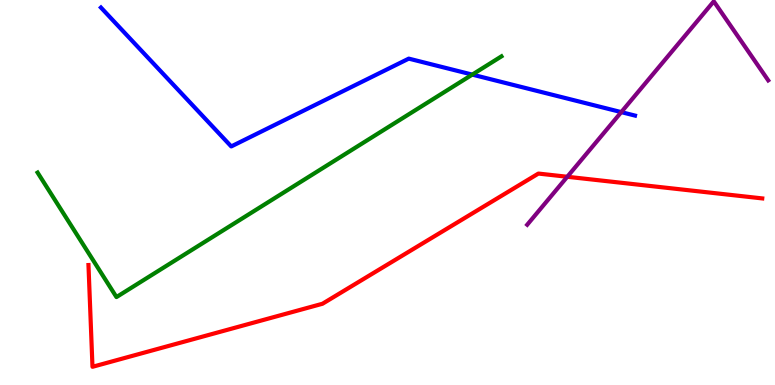[{'lines': ['blue', 'red'], 'intersections': []}, {'lines': ['green', 'red'], 'intersections': []}, {'lines': ['purple', 'red'], 'intersections': [{'x': 7.32, 'y': 5.41}]}, {'lines': ['blue', 'green'], 'intersections': [{'x': 6.09, 'y': 8.06}]}, {'lines': ['blue', 'purple'], 'intersections': [{'x': 8.02, 'y': 7.09}]}, {'lines': ['green', 'purple'], 'intersections': []}]